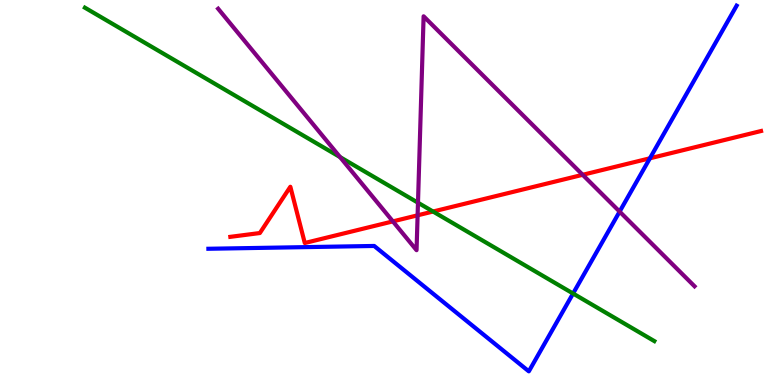[{'lines': ['blue', 'red'], 'intersections': [{'x': 8.39, 'y': 5.89}]}, {'lines': ['green', 'red'], 'intersections': [{'x': 5.59, 'y': 4.51}]}, {'lines': ['purple', 'red'], 'intersections': [{'x': 5.07, 'y': 4.25}, {'x': 5.39, 'y': 4.41}, {'x': 7.52, 'y': 5.46}]}, {'lines': ['blue', 'green'], 'intersections': [{'x': 7.39, 'y': 2.38}]}, {'lines': ['blue', 'purple'], 'intersections': [{'x': 8.0, 'y': 4.5}]}, {'lines': ['green', 'purple'], 'intersections': [{'x': 4.39, 'y': 5.92}, {'x': 5.39, 'y': 4.73}]}]